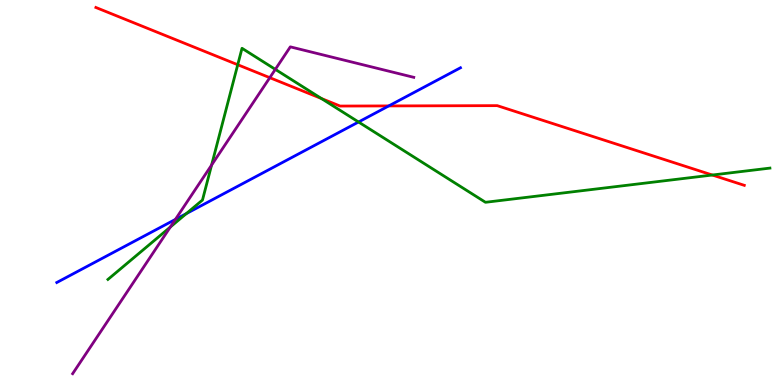[{'lines': ['blue', 'red'], 'intersections': [{'x': 5.02, 'y': 7.25}]}, {'lines': ['green', 'red'], 'intersections': [{'x': 3.07, 'y': 8.32}, {'x': 4.15, 'y': 7.44}, {'x': 9.19, 'y': 5.45}]}, {'lines': ['purple', 'red'], 'intersections': [{'x': 3.48, 'y': 7.98}]}, {'lines': ['blue', 'green'], 'intersections': [{'x': 2.4, 'y': 4.45}, {'x': 4.63, 'y': 6.83}]}, {'lines': ['blue', 'purple'], 'intersections': [{'x': 2.26, 'y': 4.3}]}, {'lines': ['green', 'purple'], 'intersections': [{'x': 2.2, 'y': 4.1}, {'x': 2.73, 'y': 5.71}, {'x': 3.55, 'y': 8.2}]}]